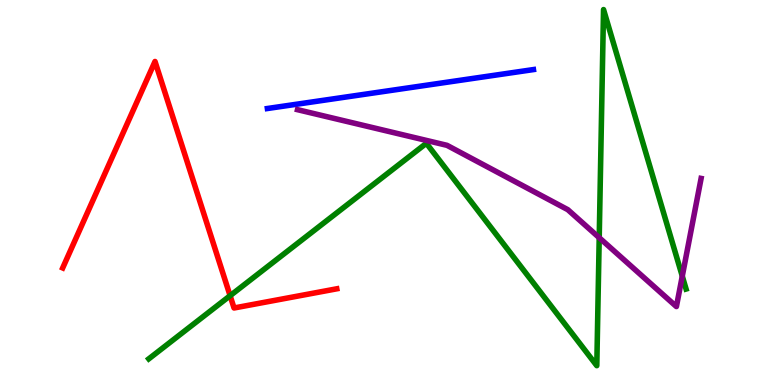[{'lines': ['blue', 'red'], 'intersections': []}, {'lines': ['green', 'red'], 'intersections': [{'x': 2.97, 'y': 2.32}]}, {'lines': ['purple', 'red'], 'intersections': []}, {'lines': ['blue', 'green'], 'intersections': []}, {'lines': ['blue', 'purple'], 'intersections': []}, {'lines': ['green', 'purple'], 'intersections': [{'x': 7.73, 'y': 3.83}, {'x': 8.8, 'y': 2.83}]}]